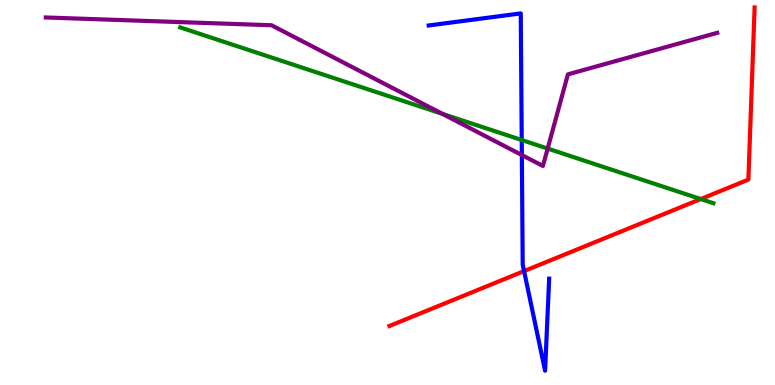[{'lines': ['blue', 'red'], 'intersections': [{'x': 6.76, 'y': 2.96}]}, {'lines': ['green', 'red'], 'intersections': [{'x': 9.04, 'y': 4.83}]}, {'lines': ['purple', 'red'], 'intersections': []}, {'lines': ['blue', 'green'], 'intersections': [{'x': 6.73, 'y': 6.36}]}, {'lines': ['blue', 'purple'], 'intersections': [{'x': 6.73, 'y': 5.97}]}, {'lines': ['green', 'purple'], 'intersections': [{'x': 5.71, 'y': 7.04}, {'x': 7.07, 'y': 6.14}]}]